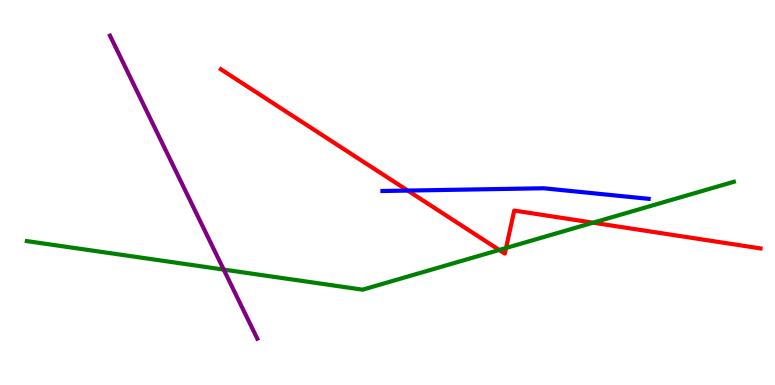[{'lines': ['blue', 'red'], 'intersections': [{'x': 5.26, 'y': 5.05}]}, {'lines': ['green', 'red'], 'intersections': [{'x': 6.44, 'y': 3.51}, {'x': 6.53, 'y': 3.56}, {'x': 7.65, 'y': 4.22}]}, {'lines': ['purple', 'red'], 'intersections': []}, {'lines': ['blue', 'green'], 'intersections': []}, {'lines': ['blue', 'purple'], 'intersections': []}, {'lines': ['green', 'purple'], 'intersections': [{'x': 2.89, 'y': 3.0}]}]